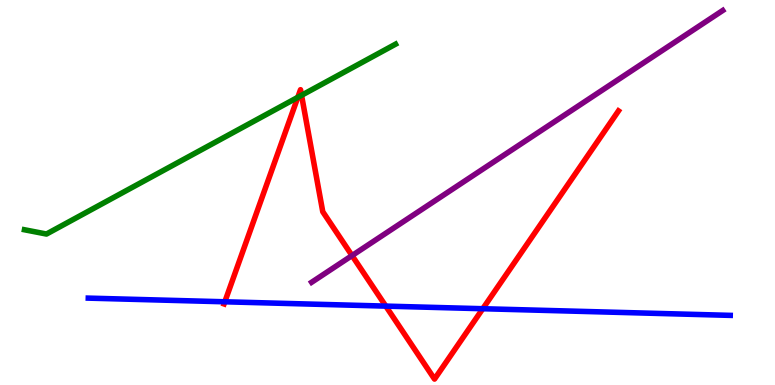[{'lines': ['blue', 'red'], 'intersections': [{'x': 2.9, 'y': 2.16}, {'x': 4.98, 'y': 2.05}, {'x': 6.23, 'y': 1.98}]}, {'lines': ['green', 'red'], 'intersections': [{'x': 3.84, 'y': 7.47}, {'x': 3.89, 'y': 7.52}]}, {'lines': ['purple', 'red'], 'intersections': [{'x': 4.54, 'y': 3.36}]}, {'lines': ['blue', 'green'], 'intersections': []}, {'lines': ['blue', 'purple'], 'intersections': []}, {'lines': ['green', 'purple'], 'intersections': []}]